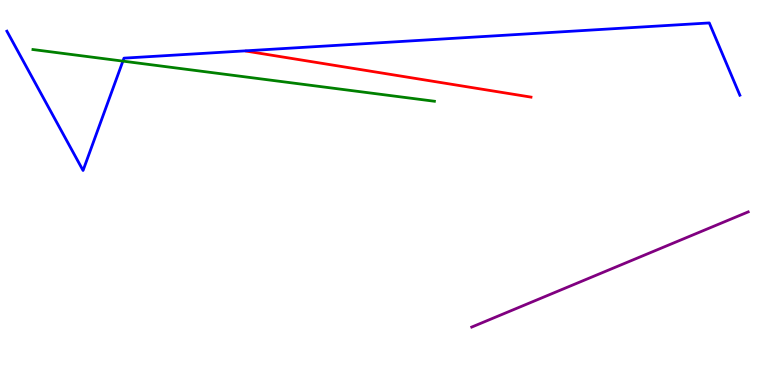[{'lines': ['blue', 'red'], 'intersections': []}, {'lines': ['green', 'red'], 'intersections': []}, {'lines': ['purple', 'red'], 'intersections': []}, {'lines': ['blue', 'green'], 'intersections': [{'x': 1.59, 'y': 8.41}]}, {'lines': ['blue', 'purple'], 'intersections': []}, {'lines': ['green', 'purple'], 'intersections': []}]